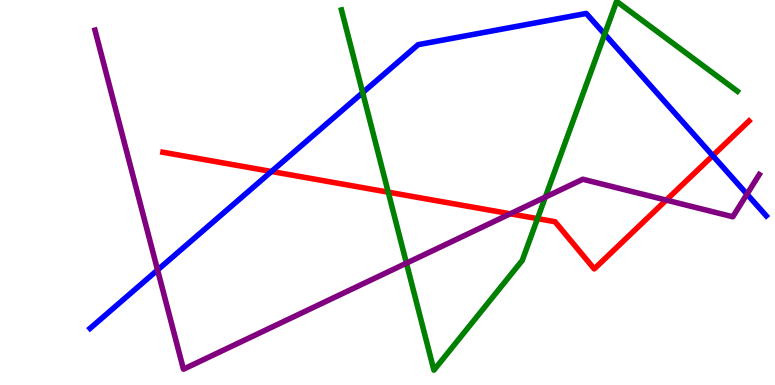[{'lines': ['blue', 'red'], 'intersections': [{'x': 3.5, 'y': 5.55}, {'x': 9.2, 'y': 5.96}]}, {'lines': ['green', 'red'], 'intersections': [{'x': 5.01, 'y': 5.01}, {'x': 6.94, 'y': 4.32}]}, {'lines': ['purple', 'red'], 'intersections': [{'x': 6.58, 'y': 4.45}, {'x': 8.6, 'y': 4.8}]}, {'lines': ['blue', 'green'], 'intersections': [{'x': 4.68, 'y': 7.59}, {'x': 7.8, 'y': 9.11}]}, {'lines': ['blue', 'purple'], 'intersections': [{'x': 2.03, 'y': 2.99}, {'x': 9.64, 'y': 4.96}]}, {'lines': ['green', 'purple'], 'intersections': [{'x': 5.24, 'y': 3.16}, {'x': 7.04, 'y': 4.88}]}]